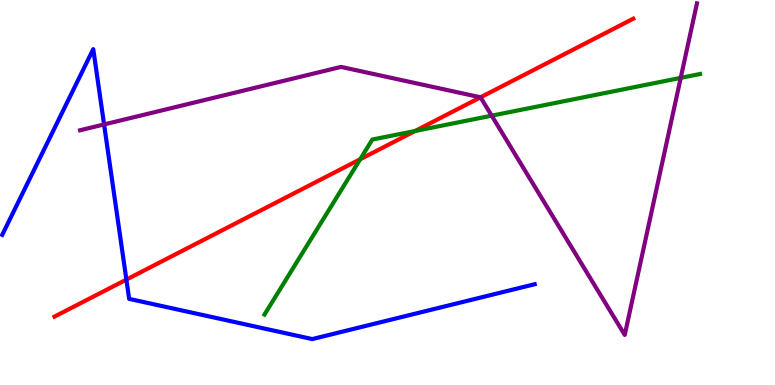[{'lines': ['blue', 'red'], 'intersections': [{'x': 1.63, 'y': 2.74}]}, {'lines': ['green', 'red'], 'intersections': [{'x': 4.65, 'y': 5.86}, {'x': 5.36, 'y': 6.6}]}, {'lines': ['purple', 'red'], 'intersections': [{'x': 6.2, 'y': 7.47}]}, {'lines': ['blue', 'green'], 'intersections': []}, {'lines': ['blue', 'purple'], 'intersections': [{'x': 1.34, 'y': 6.77}]}, {'lines': ['green', 'purple'], 'intersections': [{'x': 6.34, 'y': 7.0}, {'x': 8.78, 'y': 7.98}]}]